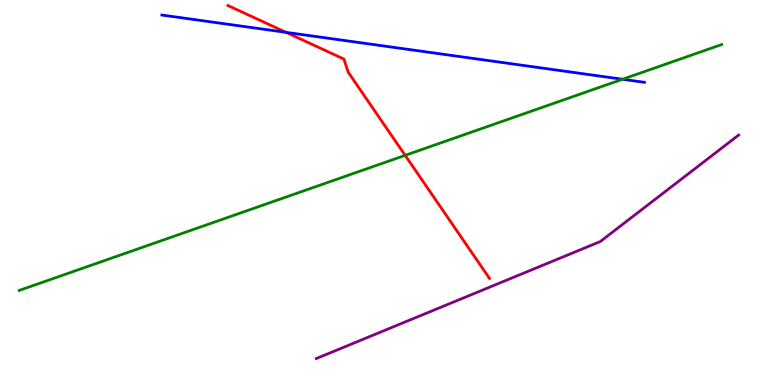[{'lines': ['blue', 'red'], 'intersections': [{'x': 3.69, 'y': 9.16}]}, {'lines': ['green', 'red'], 'intersections': [{'x': 5.23, 'y': 5.96}]}, {'lines': ['purple', 'red'], 'intersections': []}, {'lines': ['blue', 'green'], 'intersections': [{'x': 8.03, 'y': 7.94}]}, {'lines': ['blue', 'purple'], 'intersections': []}, {'lines': ['green', 'purple'], 'intersections': []}]